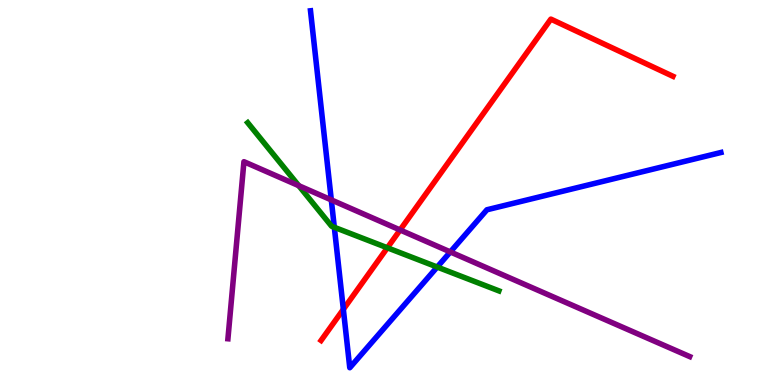[{'lines': ['blue', 'red'], 'intersections': [{'x': 4.43, 'y': 1.97}]}, {'lines': ['green', 'red'], 'intersections': [{'x': 5.0, 'y': 3.56}]}, {'lines': ['purple', 'red'], 'intersections': [{'x': 5.16, 'y': 4.03}]}, {'lines': ['blue', 'green'], 'intersections': [{'x': 4.31, 'y': 4.1}, {'x': 5.64, 'y': 3.06}]}, {'lines': ['blue', 'purple'], 'intersections': [{'x': 4.27, 'y': 4.81}, {'x': 5.81, 'y': 3.46}]}, {'lines': ['green', 'purple'], 'intersections': [{'x': 3.85, 'y': 5.18}]}]